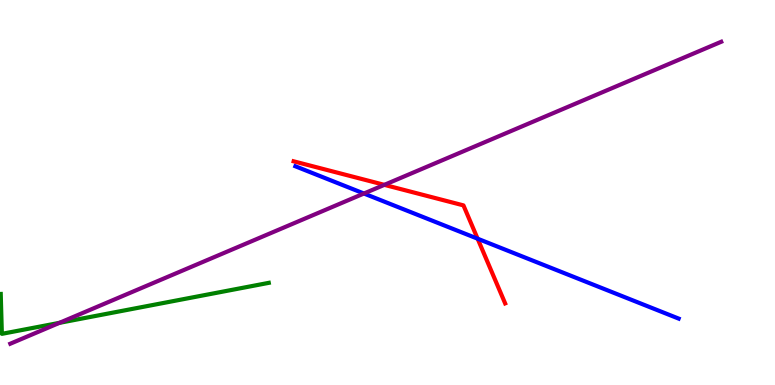[{'lines': ['blue', 'red'], 'intersections': [{'x': 6.16, 'y': 3.8}]}, {'lines': ['green', 'red'], 'intersections': []}, {'lines': ['purple', 'red'], 'intersections': [{'x': 4.96, 'y': 5.2}]}, {'lines': ['blue', 'green'], 'intersections': []}, {'lines': ['blue', 'purple'], 'intersections': [{'x': 4.7, 'y': 4.97}]}, {'lines': ['green', 'purple'], 'intersections': [{'x': 0.767, 'y': 1.61}]}]